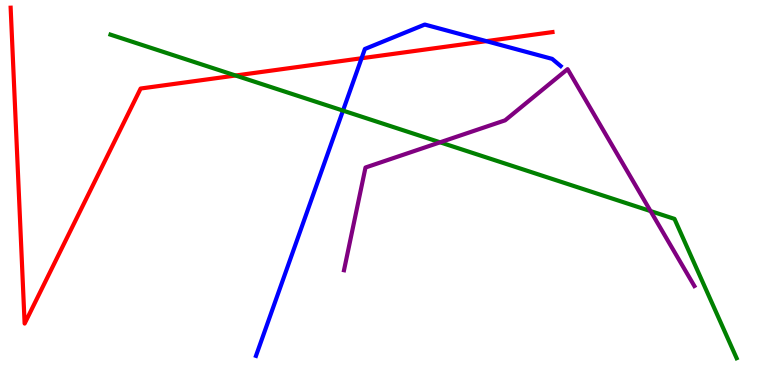[{'lines': ['blue', 'red'], 'intersections': [{'x': 4.67, 'y': 8.49}, {'x': 6.28, 'y': 8.93}]}, {'lines': ['green', 'red'], 'intersections': [{'x': 3.04, 'y': 8.04}]}, {'lines': ['purple', 'red'], 'intersections': []}, {'lines': ['blue', 'green'], 'intersections': [{'x': 4.43, 'y': 7.13}]}, {'lines': ['blue', 'purple'], 'intersections': []}, {'lines': ['green', 'purple'], 'intersections': [{'x': 5.68, 'y': 6.3}, {'x': 8.39, 'y': 4.52}]}]